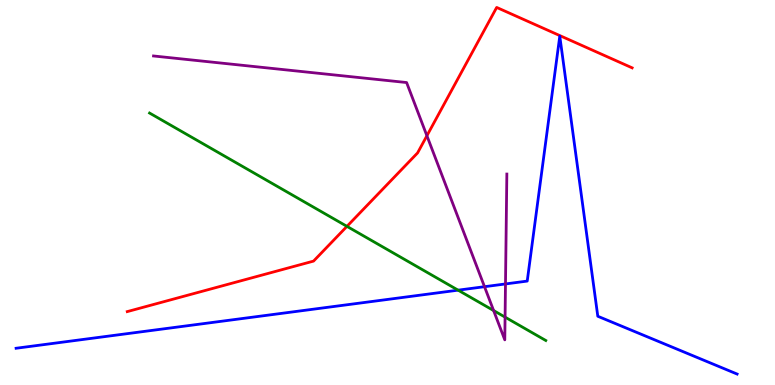[{'lines': ['blue', 'red'], 'intersections': []}, {'lines': ['green', 'red'], 'intersections': [{'x': 4.48, 'y': 4.12}]}, {'lines': ['purple', 'red'], 'intersections': [{'x': 5.51, 'y': 6.47}]}, {'lines': ['blue', 'green'], 'intersections': [{'x': 5.91, 'y': 2.46}]}, {'lines': ['blue', 'purple'], 'intersections': [{'x': 6.25, 'y': 2.55}, {'x': 6.52, 'y': 2.62}]}, {'lines': ['green', 'purple'], 'intersections': [{'x': 6.37, 'y': 1.93}, {'x': 6.52, 'y': 1.76}]}]